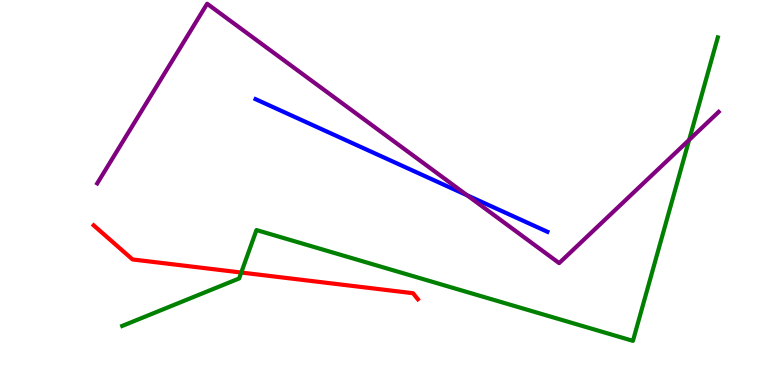[{'lines': ['blue', 'red'], 'intersections': []}, {'lines': ['green', 'red'], 'intersections': [{'x': 3.11, 'y': 2.92}]}, {'lines': ['purple', 'red'], 'intersections': []}, {'lines': ['blue', 'green'], 'intersections': []}, {'lines': ['blue', 'purple'], 'intersections': [{'x': 6.03, 'y': 4.93}]}, {'lines': ['green', 'purple'], 'intersections': [{'x': 8.89, 'y': 6.37}]}]